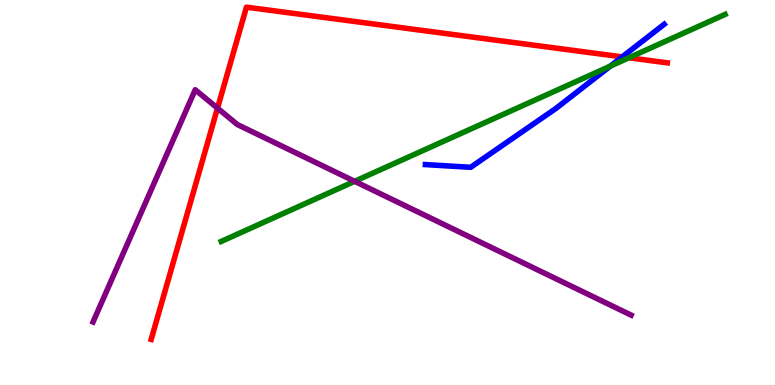[{'lines': ['blue', 'red'], 'intersections': [{'x': 8.03, 'y': 8.52}]}, {'lines': ['green', 'red'], 'intersections': [{'x': 8.11, 'y': 8.5}]}, {'lines': ['purple', 'red'], 'intersections': [{'x': 2.81, 'y': 7.19}]}, {'lines': ['blue', 'green'], 'intersections': [{'x': 7.88, 'y': 8.28}]}, {'lines': ['blue', 'purple'], 'intersections': []}, {'lines': ['green', 'purple'], 'intersections': [{'x': 4.58, 'y': 5.29}]}]